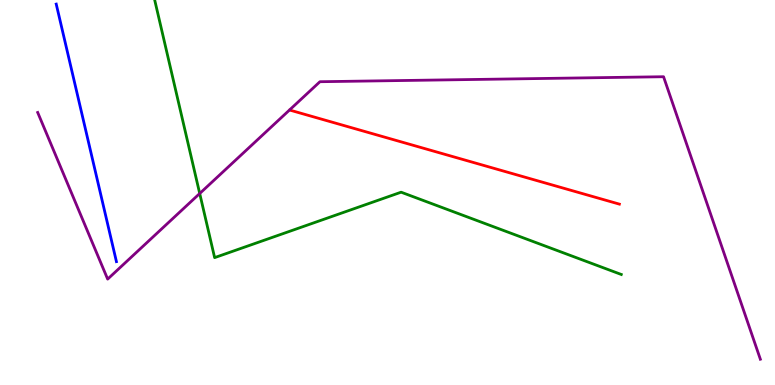[{'lines': ['blue', 'red'], 'intersections': []}, {'lines': ['green', 'red'], 'intersections': []}, {'lines': ['purple', 'red'], 'intersections': []}, {'lines': ['blue', 'green'], 'intersections': []}, {'lines': ['blue', 'purple'], 'intersections': []}, {'lines': ['green', 'purple'], 'intersections': [{'x': 2.58, 'y': 4.97}]}]